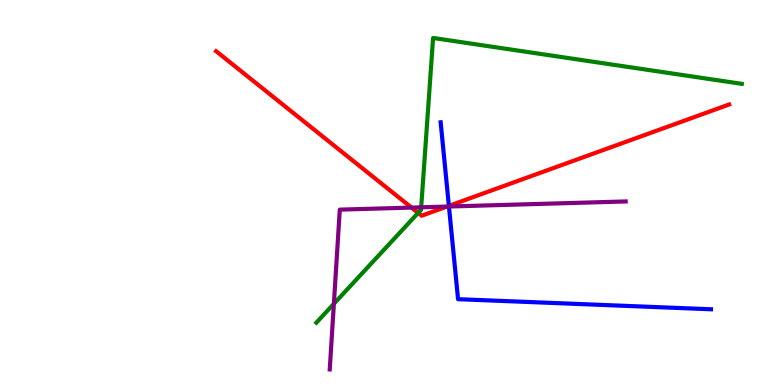[{'lines': ['blue', 'red'], 'intersections': [{'x': 5.79, 'y': 4.65}]}, {'lines': ['green', 'red'], 'intersections': [{'x': 5.4, 'y': 4.47}]}, {'lines': ['purple', 'red'], 'intersections': [{'x': 5.31, 'y': 4.61}, {'x': 5.77, 'y': 4.63}]}, {'lines': ['blue', 'green'], 'intersections': []}, {'lines': ['blue', 'purple'], 'intersections': [{'x': 5.79, 'y': 4.64}]}, {'lines': ['green', 'purple'], 'intersections': [{'x': 4.31, 'y': 2.11}, {'x': 5.43, 'y': 4.62}]}]